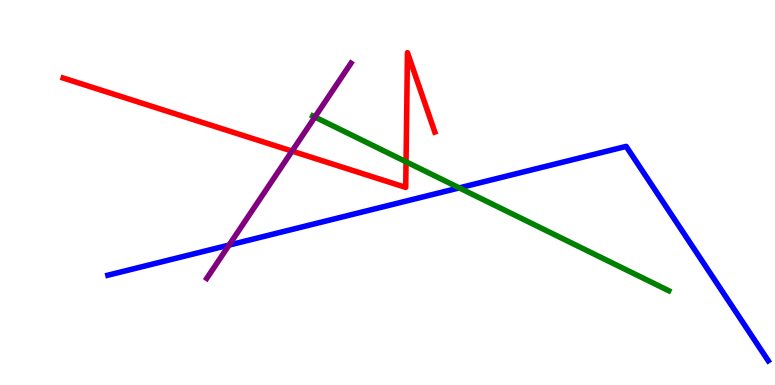[{'lines': ['blue', 'red'], 'intersections': []}, {'lines': ['green', 'red'], 'intersections': [{'x': 5.24, 'y': 5.8}]}, {'lines': ['purple', 'red'], 'intersections': [{'x': 3.77, 'y': 6.08}]}, {'lines': ['blue', 'green'], 'intersections': [{'x': 5.93, 'y': 5.12}]}, {'lines': ['blue', 'purple'], 'intersections': [{'x': 2.96, 'y': 3.63}]}, {'lines': ['green', 'purple'], 'intersections': [{'x': 4.06, 'y': 6.96}]}]